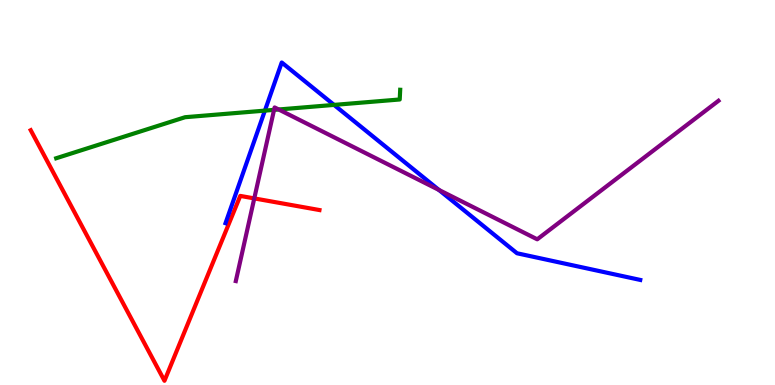[{'lines': ['blue', 'red'], 'intersections': []}, {'lines': ['green', 'red'], 'intersections': []}, {'lines': ['purple', 'red'], 'intersections': [{'x': 3.28, 'y': 4.85}]}, {'lines': ['blue', 'green'], 'intersections': [{'x': 3.42, 'y': 7.13}, {'x': 4.31, 'y': 7.28}]}, {'lines': ['blue', 'purple'], 'intersections': [{'x': 5.66, 'y': 5.07}]}, {'lines': ['green', 'purple'], 'intersections': [{'x': 3.54, 'y': 7.15}, {'x': 3.6, 'y': 7.16}]}]